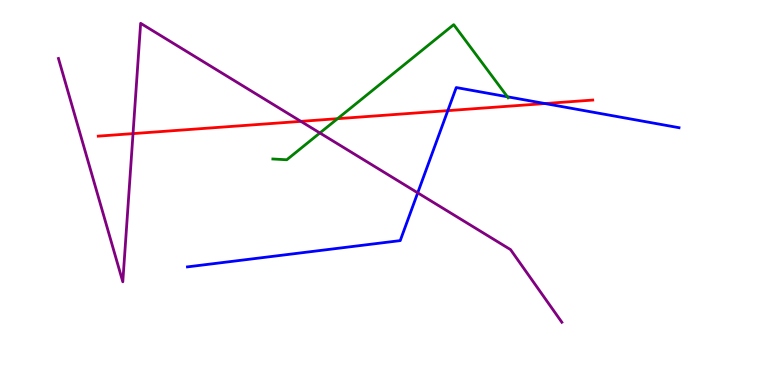[{'lines': ['blue', 'red'], 'intersections': [{'x': 5.78, 'y': 7.13}, {'x': 7.03, 'y': 7.31}]}, {'lines': ['green', 'red'], 'intersections': [{'x': 4.36, 'y': 6.92}]}, {'lines': ['purple', 'red'], 'intersections': [{'x': 1.72, 'y': 6.53}, {'x': 3.88, 'y': 6.85}]}, {'lines': ['blue', 'green'], 'intersections': [{'x': 6.55, 'y': 7.49}]}, {'lines': ['blue', 'purple'], 'intersections': [{'x': 5.39, 'y': 4.99}]}, {'lines': ['green', 'purple'], 'intersections': [{'x': 4.13, 'y': 6.55}]}]